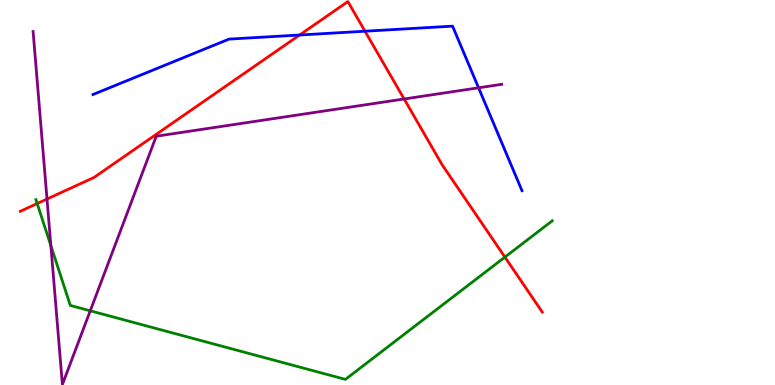[{'lines': ['blue', 'red'], 'intersections': [{'x': 3.87, 'y': 9.09}, {'x': 4.71, 'y': 9.19}]}, {'lines': ['green', 'red'], 'intersections': [{'x': 0.48, 'y': 4.71}, {'x': 6.51, 'y': 3.32}]}, {'lines': ['purple', 'red'], 'intersections': [{'x': 0.606, 'y': 4.83}, {'x': 5.21, 'y': 7.43}]}, {'lines': ['blue', 'green'], 'intersections': []}, {'lines': ['blue', 'purple'], 'intersections': [{'x': 6.18, 'y': 7.72}]}, {'lines': ['green', 'purple'], 'intersections': [{'x': 0.656, 'y': 3.62}, {'x': 1.16, 'y': 1.93}]}]